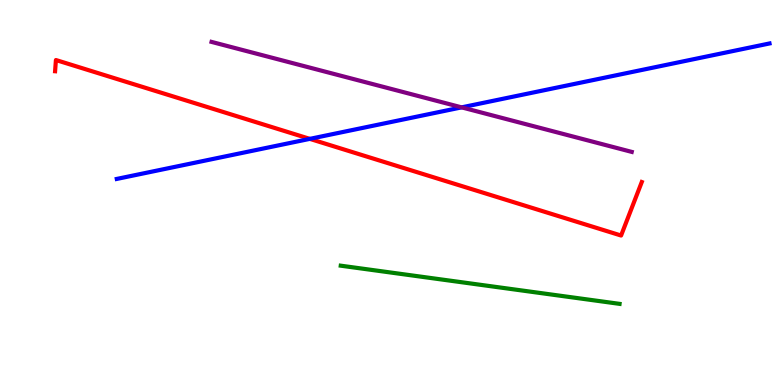[{'lines': ['blue', 'red'], 'intersections': [{'x': 4.0, 'y': 6.39}]}, {'lines': ['green', 'red'], 'intersections': []}, {'lines': ['purple', 'red'], 'intersections': []}, {'lines': ['blue', 'green'], 'intersections': []}, {'lines': ['blue', 'purple'], 'intersections': [{'x': 5.96, 'y': 7.21}]}, {'lines': ['green', 'purple'], 'intersections': []}]